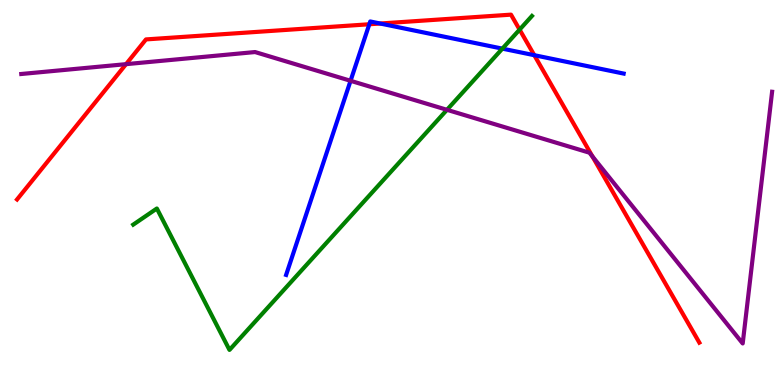[{'lines': ['blue', 'red'], 'intersections': [{'x': 4.77, 'y': 9.37}, {'x': 4.91, 'y': 9.39}, {'x': 6.89, 'y': 8.57}]}, {'lines': ['green', 'red'], 'intersections': [{'x': 6.7, 'y': 9.23}]}, {'lines': ['purple', 'red'], 'intersections': [{'x': 1.63, 'y': 8.33}, {'x': 7.64, 'y': 5.94}]}, {'lines': ['blue', 'green'], 'intersections': [{'x': 6.48, 'y': 8.74}]}, {'lines': ['blue', 'purple'], 'intersections': [{'x': 4.52, 'y': 7.9}]}, {'lines': ['green', 'purple'], 'intersections': [{'x': 5.77, 'y': 7.15}]}]